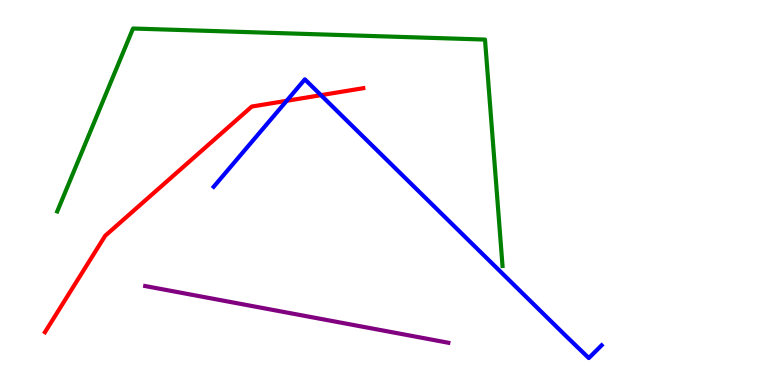[{'lines': ['blue', 'red'], 'intersections': [{'x': 3.7, 'y': 7.38}, {'x': 4.14, 'y': 7.53}]}, {'lines': ['green', 'red'], 'intersections': []}, {'lines': ['purple', 'red'], 'intersections': []}, {'lines': ['blue', 'green'], 'intersections': []}, {'lines': ['blue', 'purple'], 'intersections': []}, {'lines': ['green', 'purple'], 'intersections': []}]